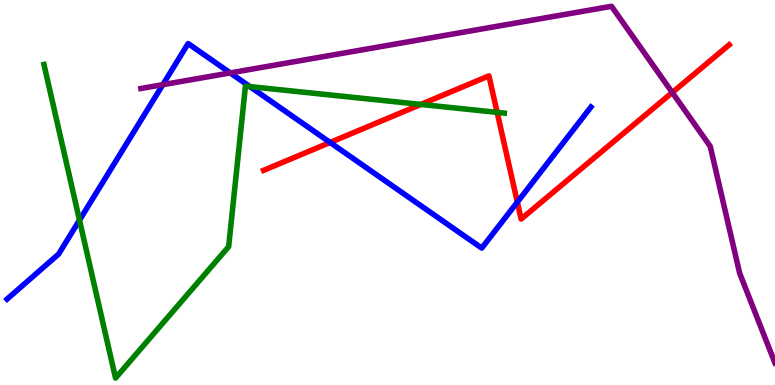[{'lines': ['blue', 'red'], 'intersections': [{'x': 4.26, 'y': 6.3}, {'x': 6.68, 'y': 4.75}]}, {'lines': ['green', 'red'], 'intersections': [{'x': 5.43, 'y': 7.29}, {'x': 6.41, 'y': 7.08}]}, {'lines': ['purple', 'red'], 'intersections': [{'x': 8.67, 'y': 7.6}]}, {'lines': ['blue', 'green'], 'intersections': [{'x': 1.03, 'y': 4.28}, {'x': 3.22, 'y': 7.75}]}, {'lines': ['blue', 'purple'], 'intersections': [{'x': 2.1, 'y': 7.8}, {'x': 2.97, 'y': 8.11}]}, {'lines': ['green', 'purple'], 'intersections': []}]